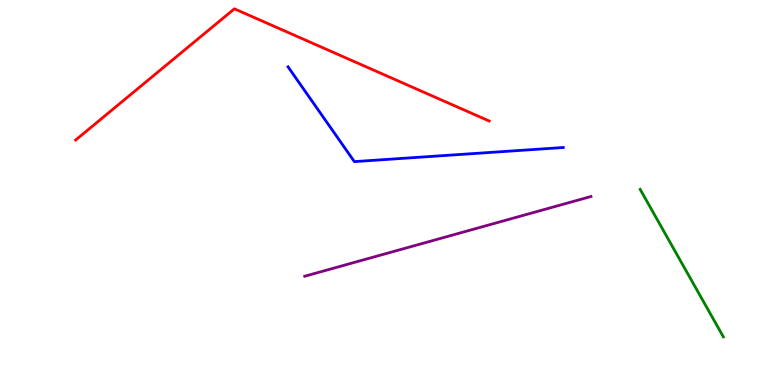[{'lines': ['blue', 'red'], 'intersections': []}, {'lines': ['green', 'red'], 'intersections': []}, {'lines': ['purple', 'red'], 'intersections': []}, {'lines': ['blue', 'green'], 'intersections': []}, {'lines': ['blue', 'purple'], 'intersections': []}, {'lines': ['green', 'purple'], 'intersections': []}]